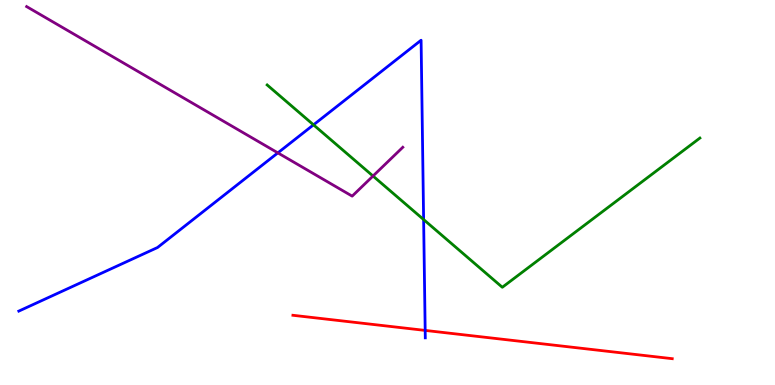[{'lines': ['blue', 'red'], 'intersections': [{'x': 5.49, 'y': 1.42}]}, {'lines': ['green', 'red'], 'intersections': []}, {'lines': ['purple', 'red'], 'intersections': []}, {'lines': ['blue', 'green'], 'intersections': [{'x': 4.05, 'y': 6.76}, {'x': 5.47, 'y': 4.3}]}, {'lines': ['blue', 'purple'], 'intersections': [{'x': 3.59, 'y': 6.03}]}, {'lines': ['green', 'purple'], 'intersections': [{'x': 4.81, 'y': 5.43}]}]